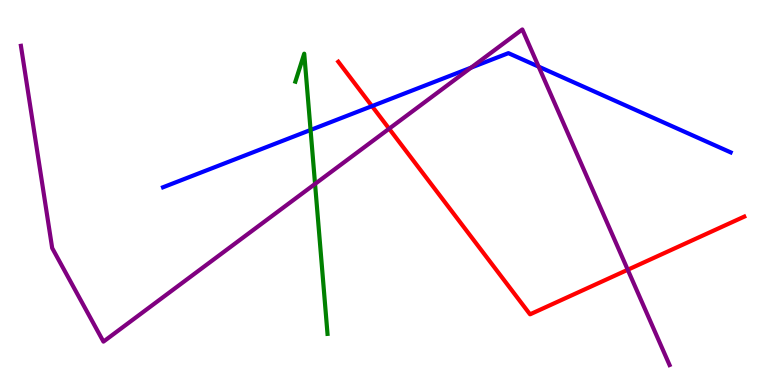[{'lines': ['blue', 'red'], 'intersections': [{'x': 4.8, 'y': 7.24}]}, {'lines': ['green', 'red'], 'intersections': []}, {'lines': ['purple', 'red'], 'intersections': [{'x': 5.02, 'y': 6.66}, {'x': 8.1, 'y': 2.99}]}, {'lines': ['blue', 'green'], 'intersections': [{'x': 4.01, 'y': 6.62}]}, {'lines': ['blue', 'purple'], 'intersections': [{'x': 6.08, 'y': 8.24}, {'x': 6.95, 'y': 8.27}]}, {'lines': ['green', 'purple'], 'intersections': [{'x': 4.07, 'y': 5.22}]}]